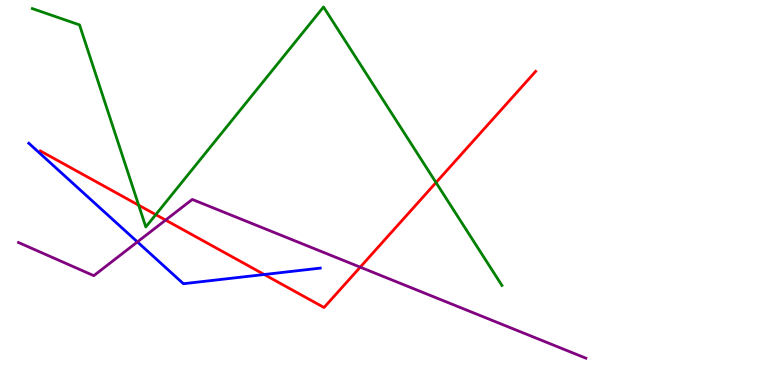[{'lines': ['blue', 'red'], 'intersections': [{'x': 3.41, 'y': 2.87}]}, {'lines': ['green', 'red'], 'intersections': [{'x': 1.79, 'y': 4.67}, {'x': 2.01, 'y': 4.42}, {'x': 5.63, 'y': 5.26}]}, {'lines': ['purple', 'red'], 'intersections': [{'x': 2.14, 'y': 4.28}, {'x': 4.65, 'y': 3.06}]}, {'lines': ['blue', 'green'], 'intersections': []}, {'lines': ['blue', 'purple'], 'intersections': [{'x': 1.77, 'y': 3.72}]}, {'lines': ['green', 'purple'], 'intersections': []}]